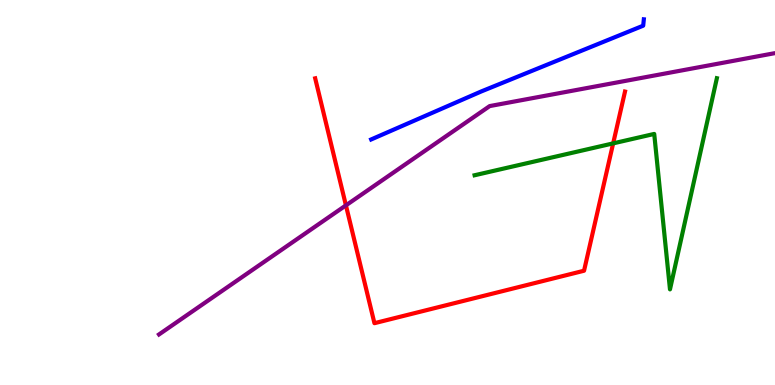[{'lines': ['blue', 'red'], 'intersections': []}, {'lines': ['green', 'red'], 'intersections': [{'x': 7.91, 'y': 6.28}]}, {'lines': ['purple', 'red'], 'intersections': [{'x': 4.46, 'y': 4.67}]}, {'lines': ['blue', 'green'], 'intersections': []}, {'lines': ['blue', 'purple'], 'intersections': []}, {'lines': ['green', 'purple'], 'intersections': []}]